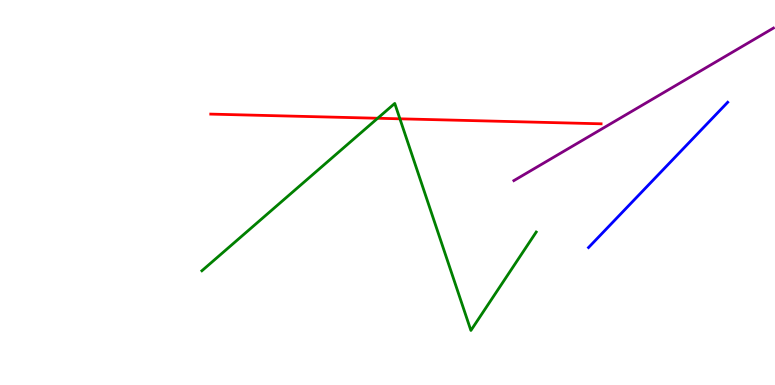[{'lines': ['blue', 'red'], 'intersections': []}, {'lines': ['green', 'red'], 'intersections': [{'x': 4.87, 'y': 6.93}, {'x': 5.16, 'y': 6.91}]}, {'lines': ['purple', 'red'], 'intersections': []}, {'lines': ['blue', 'green'], 'intersections': []}, {'lines': ['blue', 'purple'], 'intersections': []}, {'lines': ['green', 'purple'], 'intersections': []}]